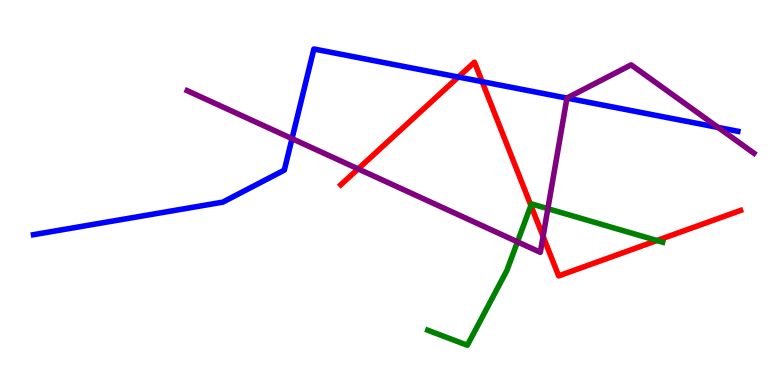[{'lines': ['blue', 'red'], 'intersections': [{'x': 5.91, 'y': 8.0}, {'x': 6.22, 'y': 7.88}]}, {'lines': ['green', 'red'], 'intersections': [{'x': 6.85, 'y': 4.66}, {'x': 8.48, 'y': 3.75}]}, {'lines': ['purple', 'red'], 'intersections': [{'x': 4.62, 'y': 5.61}, {'x': 7.01, 'y': 3.86}]}, {'lines': ['blue', 'green'], 'intersections': []}, {'lines': ['blue', 'purple'], 'intersections': [{'x': 3.77, 'y': 6.4}, {'x': 7.32, 'y': 7.45}, {'x': 9.27, 'y': 6.69}]}, {'lines': ['green', 'purple'], 'intersections': [{'x': 6.68, 'y': 3.72}, {'x': 7.07, 'y': 4.58}]}]